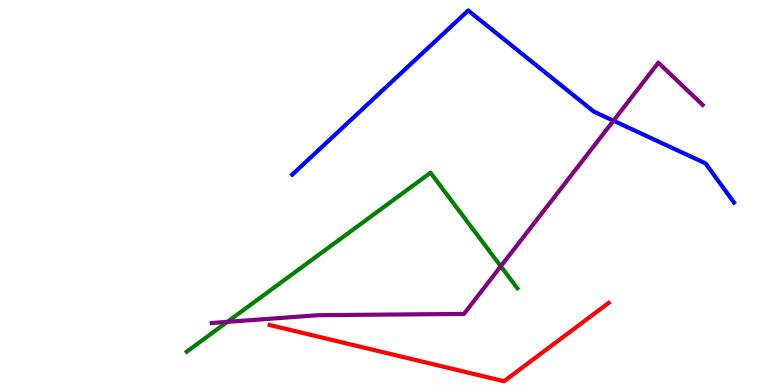[{'lines': ['blue', 'red'], 'intersections': []}, {'lines': ['green', 'red'], 'intersections': []}, {'lines': ['purple', 'red'], 'intersections': []}, {'lines': ['blue', 'green'], 'intersections': []}, {'lines': ['blue', 'purple'], 'intersections': [{'x': 7.92, 'y': 6.86}]}, {'lines': ['green', 'purple'], 'intersections': [{'x': 2.93, 'y': 1.64}, {'x': 6.46, 'y': 3.08}]}]